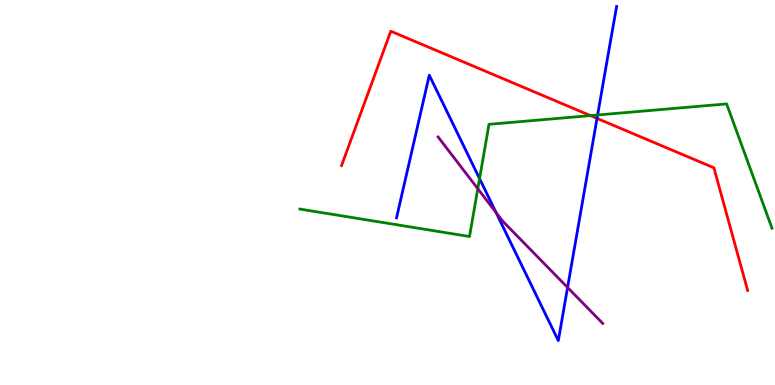[{'lines': ['blue', 'red'], 'intersections': [{'x': 7.7, 'y': 6.92}]}, {'lines': ['green', 'red'], 'intersections': [{'x': 7.62, 'y': 7.0}]}, {'lines': ['purple', 'red'], 'intersections': []}, {'lines': ['blue', 'green'], 'intersections': [{'x': 6.19, 'y': 5.36}, {'x': 7.71, 'y': 7.01}]}, {'lines': ['blue', 'purple'], 'intersections': [{'x': 6.4, 'y': 4.48}, {'x': 7.32, 'y': 2.53}]}, {'lines': ['green', 'purple'], 'intersections': [{'x': 6.17, 'y': 5.1}]}]